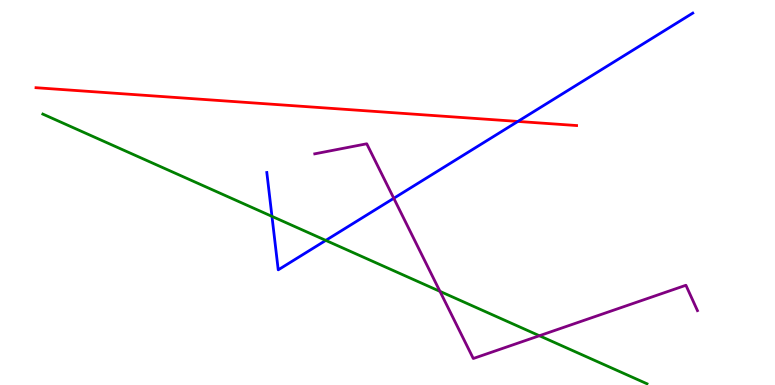[{'lines': ['blue', 'red'], 'intersections': [{'x': 6.68, 'y': 6.85}]}, {'lines': ['green', 'red'], 'intersections': []}, {'lines': ['purple', 'red'], 'intersections': []}, {'lines': ['blue', 'green'], 'intersections': [{'x': 3.51, 'y': 4.38}, {'x': 4.2, 'y': 3.76}]}, {'lines': ['blue', 'purple'], 'intersections': [{'x': 5.08, 'y': 4.85}]}, {'lines': ['green', 'purple'], 'intersections': [{'x': 5.68, 'y': 2.43}, {'x': 6.96, 'y': 1.28}]}]